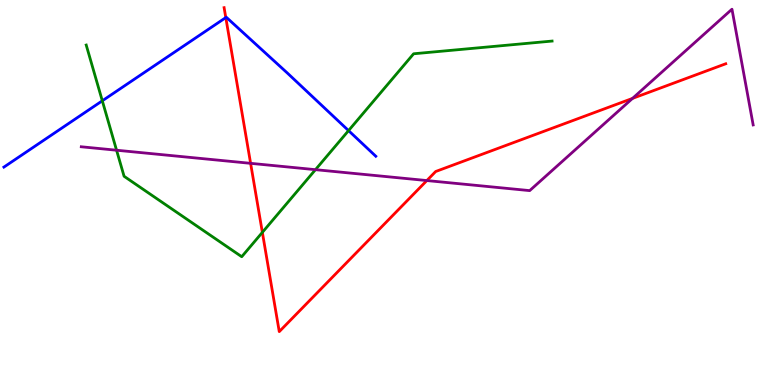[{'lines': ['blue', 'red'], 'intersections': [{'x': 2.91, 'y': 9.54}]}, {'lines': ['green', 'red'], 'intersections': [{'x': 3.39, 'y': 3.96}]}, {'lines': ['purple', 'red'], 'intersections': [{'x': 3.23, 'y': 5.76}, {'x': 5.51, 'y': 5.31}, {'x': 8.16, 'y': 7.44}]}, {'lines': ['blue', 'green'], 'intersections': [{'x': 1.32, 'y': 7.38}, {'x': 4.5, 'y': 6.61}]}, {'lines': ['blue', 'purple'], 'intersections': []}, {'lines': ['green', 'purple'], 'intersections': [{'x': 1.5, 'y': 6.1}, {'x': 4.07, 'y': 5.59}]}]